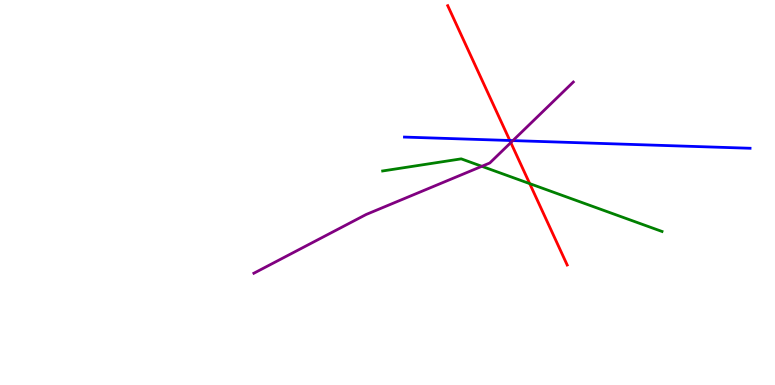[{'lines': ['blue', 'red'], 'intersections': [{'x': 6.58, 'y': 6.35}]}, {'lines': ['green', 'red'], 'intersections': [{'x': 6.83, 'y': 5.23}]}, {'lines': ['purple', 'red'], 'intersections': [{'x': 6.59, 'y': 6.3}]}, {'lines': ['blue', 'green'], 'intersections': []}, {'lines': ['blue', 'purple'], 'intersections': [{'x': 6.62, 'y': 6.35}]}, {'lines': ['green', 'purple'], 'intersections': [{'x': 6.22, 'y': 5.68}]}]